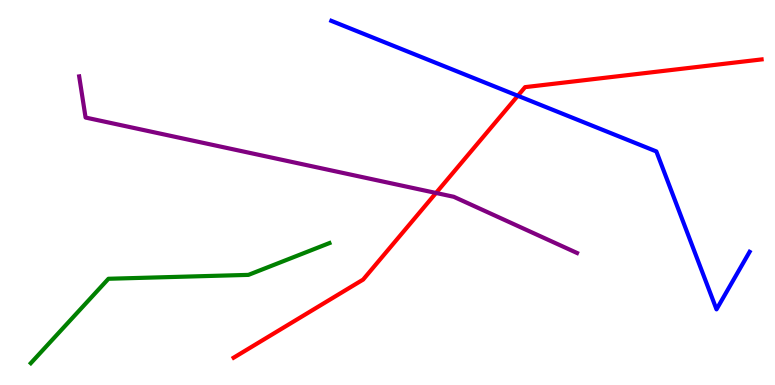[{'lines': ['blue', 'red'], 'intersections': [{'x': 6.68, 'y': 7.51}]}, {'lines': ['green', 'red'], 'intersections': []}, {'lines': ['purple', 'red'], 'intersections': [{'x': 5.63, 'y': 4.99}]}, {'lines': ['blue', 'green'], 'intersections': []}, {'lines': ['blue', 'purple'], 'intersections': []}, {'lines': ['green', 'purple'], 'intersections': []}]